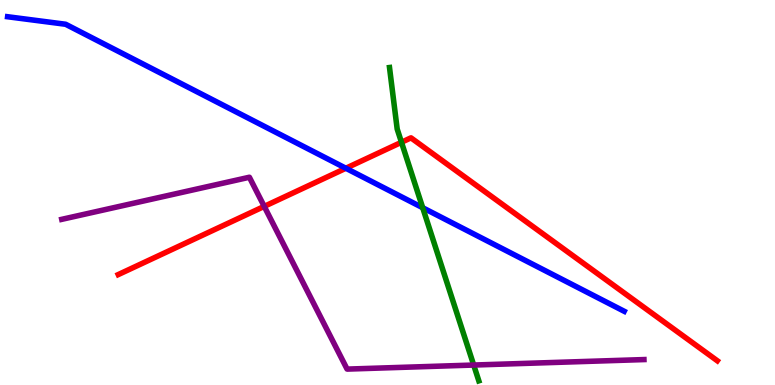[{'lines': ['blue', 'red'], 'intersections': [{'x': 4.46, 'y': 5.63}]}, {'lines': ['green', 'red'], 'intersections': [{'x': 5.18, 'y': 6.3}]}, {'lines': ['purple', 'red'], 'intersections': [{'x': 3.41, 'y': 4.64}]}, {'lines': ['blue', 'green'], 'intersections': [{'x': 5.45, 'y': 4.6}]}, {'lines': ['blue', 'purple'], 'intersections': []}, {'lines': ['green', 'purple'], 'intersections': [{'x': 6.11, 'y': 0.518}]}]